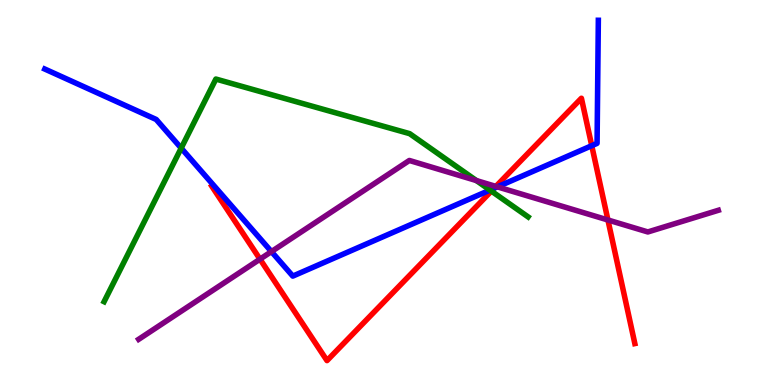[{'lines': ['blue', 'red'], 'intersections': [{'x': 6.38, 'y': 5.11}, {'x': 7.64, 'y': 6.22}]}, {'lines': ['green', 'red'], 'intersections': [{'x': 6.34, 'y': 5.04}]}, {'lines': ['purple', 'red'], 'intersections': [{'x': 3.35, 'y': 3.27}, {'x': 6.4, 'y': 5.16}, {'x': 7.84, 'y': 4.29}]}, {'lines': ['blue', 'green'], 'intersections': [{'x': 2.34, 'y': 6.15}, {'x': 6.32, 'y': 5.06}]}, {'lines': ['blue', 'purple'], 'intersections': [{'x': 3.5, 'y': 3.46}, {'x': 6.42, 'y': 5.15}]}, {'lines': ['green', 'purple'], 'intersections': [{'x': 6.15, 'y': 5.31}]}]